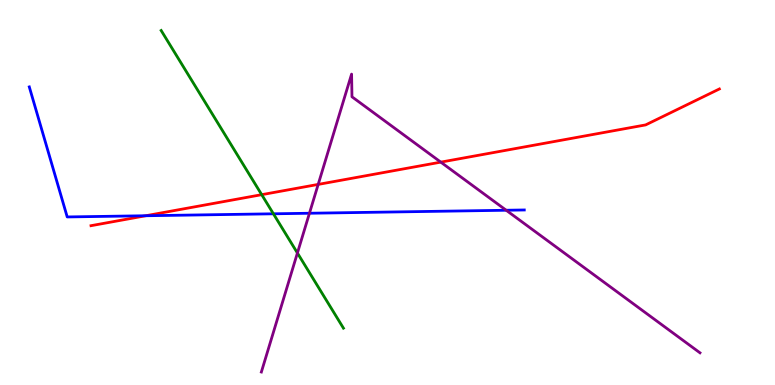[{'lines': ['blue', 'red'], 'intersections': [{'x': 1.88, 'y': 4.4}]}, {'lines': ['green', 'red'], 'intersections': [{'x': 3.38, 'y': 4.94}]}, {'lines': ['purple', 'red'], 'intersections': [{'x': 4.11, 'y': 5.21}, {'x': 5.69, 'y': 5.79}]}, {'lines': ['blue', 'green'], 'intersections': [{'x': 3.53, 'y': 4.45}]}, {'lines': ['blue', 'purple'], 'intersections': [{'x': 3.99, 'y': 4.46}, {'x': 6.53, 'y': 4.54}]}, {'lines': ['green', 'purple'], 'intersections': [{'x': 3.84, 'y': 3.43}]}]